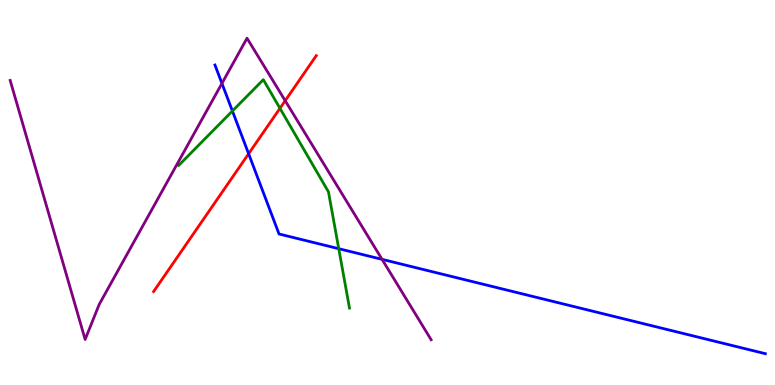[{'lines': ['blue', 'red'], 'intersections': [{'x': 3.21, 'y': 6.01}]}, {'lines': ['green', 'red'], 'intersections': [{'x': 3.61, 'y': 7.19}]}, {'lines': ['purple', 'red'], 'intersections': [{'x': 3.68, 'y': 7.38}]}, {'lines': ['blue', 'green'], 'intersections': [{'x': 3.0, 'y': 7.12}, {'x': 4.37, 'y': 3.54}]}, {'lines': ['blue', 'purple'], 'intersections': [{'x': 2.86, 'y': 7.83}, {'x': 4.93, 'y': 3.26}]}, {'lines': ['green', 'purple'], 'intersections': []}]